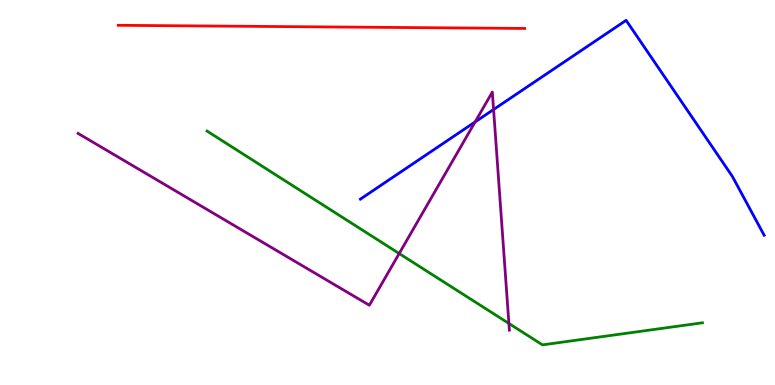[{'lines': ['blue', 'red'], 'intersections': []}, {'lines': ['green', 'red'], 'intersections': []}, {'lines': ['purple', 'red'], 'intersections': []}, {'lines': ['blue', 'green'], 'intersections': []}, {'lines': ['blue', 'purple'], 'intersections': [{'x': 6.13, 'y': 6.83}, {'x': 6.37, 'y': 7.16}]}, {'lines': ['green', 'purple'], 'intersections': [{'x': 5.15, 'y': 3.41}, {'x': 6.57, 'y': 1.6}]}]